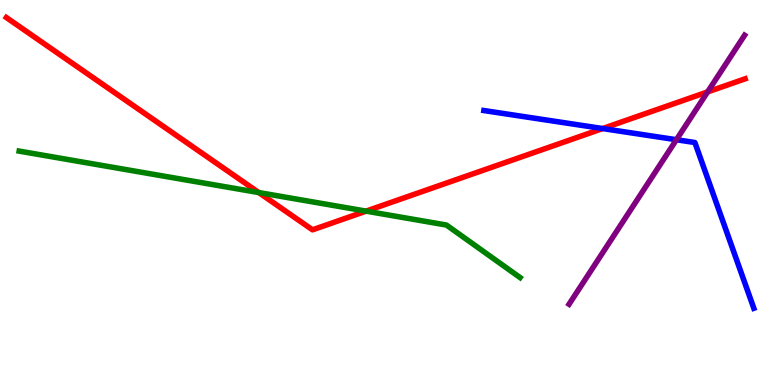[{'lines': ['blue', 'red'], 'intersections': [{'x': 7.78, 'y': 6.66}]}, {'lines': ['green', 'red'], 'intersections': [{'x': 3.34, 'y': 5.0}, {'x': 4.72, 'y': 4.52}]}, {'lines': ['purple', 'red'], 'intersections': [{'x': 9.13, 'y': 7.61}]}, {'lines': ['blue', 'green'], 'intersections': []}, {'lines': ['blue', 'purple'], 'intersections': [{'x': 8.73, 'y': 6.37}]}, {'lines': ['green', 'purple'], 'intersections': []}]